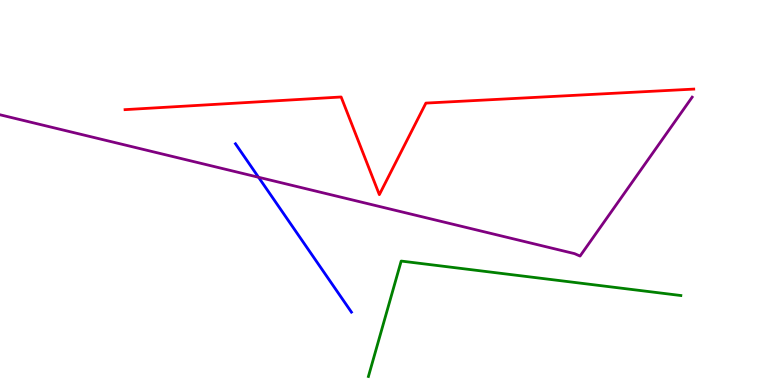[{'lines': ['blue', 'red'], 'intersections': []}, {'lines': ['green', 'red'], 'intersections': []}, {'lines': ['purple', 'red'], 'intersections': []}, {'lines': ['blue', 'green'], 'intersections': []}, {'lines': ['blue', 'purple'], 'intersections': [{'x': 3.34, 'y': 5.4}]}, {'lines': ['green', 'purple'], 'intersections': []}]